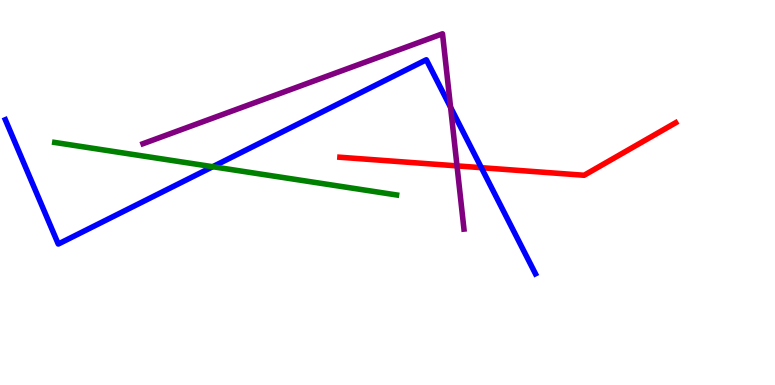[{'lines': ['blue', 'red'], 'intersections': [{'x': 6.21, 'y': 5.64}]}, {'lines': ['green', 'red'], 'intersections': []}, {'lines': ['purple', 'red'], 'intersections': [{'x': 5.9, 'y': 5.69}]}, {'lines': ['blue', 'green'], 'intersections': [{'x': 2.74, 'y': 5.67}]}, {'lines': ['blue', 'purple'], 'intersections': [{'x': 5.81, 'y': 7.21}]}, {'lines': ['green', 'purple'], 'intersections': []}]